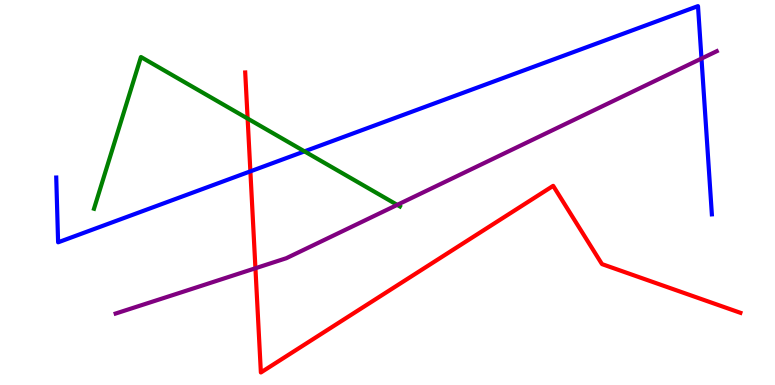[{'lines': ['blue', 'red'], 'intersections': [{'x': 3.23, 'y': 5.55}]}, {'lines': ['green', 'red'], 'intersections': [{'x': 3.2, 'y': 6.92}]}, {'lines': ['purple', 'red'], 'intersections': [{'x': 3.3, 'y': 3.03}]}, {'lines': ['blue', 'green'], 'intersections': [{'x': 3.93, 'y': 6.07}]}, {'lines': ['blue', 'purple'], 'intersections': [{'x': 9.05, 'y': 8.48}]}, {'lines': ['green', 'purple'], 'intersections': [{'x': 5.13, 'y': 4.68}]}]